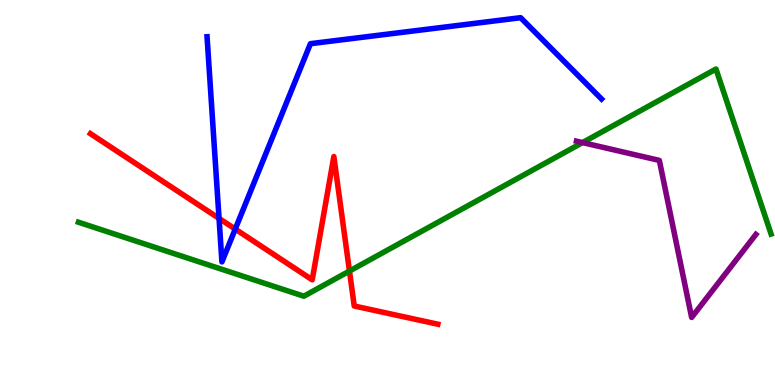[{'lines': ['blue', 'red'], 'intersections': [{'x': 2.83, 'y': 4.33}, {'x': 3.04, 'y': 4.05}]}, {'lines': ['green', 'red'], 'intersections': [{'x': 4.51, 'y': 2.96}]}, {'lines': ['purple', 'red'], 'intersections': []}, {'lines': ['blue', 'green'], 'intersections': []}, {'lines': ['blue', 'purple'], 'intersections': []}, {'lines': ['green', 'purple'], 'intersections': [{'x': 7.52, 'y': 6.3}]}]